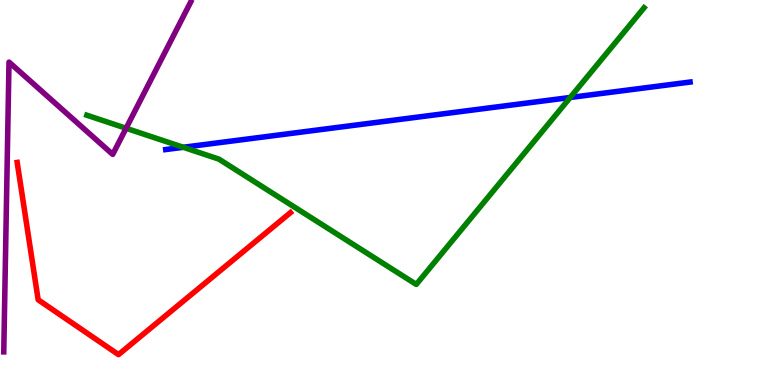[{'lines': ['blue', 'red'], 'intersections': []}, {'lines': ['green', 'red'], 'intersections': []}, {'lines': ['purple', 'red'], 'intersections': []}, {'lines': ['blue', 'green'], 'intersections': [{'x': 2.36, 'y': 6.17}, {'x': 7.36, 'y': 7.47}]}, {'lines': ['blue', 'purple'], 'intersections': []}, {'lines': ['green', 'purple'], 'intersections': [{'x': 1.63, 'y': 6.67}]}]